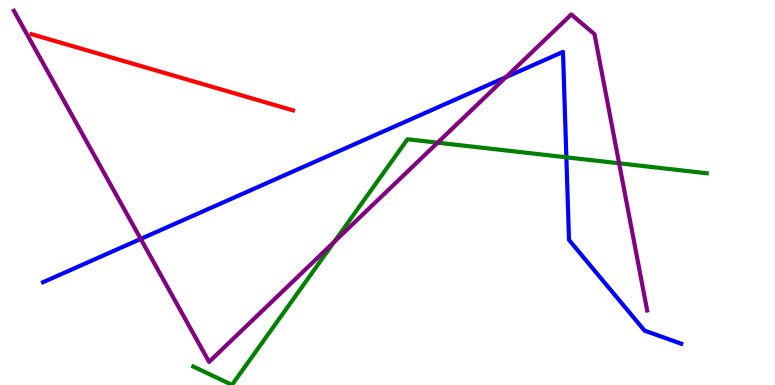[{'lines': ['blue', 'red'], 'intersections': []}, {'lines': ['green', 'red'], 'intersections': []}, {'lines': ['purple', 'red'], 'intersections': []}, {'lines': ['blue', 'green'], 'intersections': [{'x': 7.31, 'y': 5.91}]}, {'lines': ['blue', 'purple'], 'intersections': [{'x': 1.82, 'y': 3.79}, {'x': 6.53, 'y': 8.0}]}, {'lines': ['green', 'purple'], 'intersections': [{'x': 4.31, 'y': 3.72}, {'x': 5.65, 'y': 6.29}, {'x': 7.99, 'y': 5.76}]}]